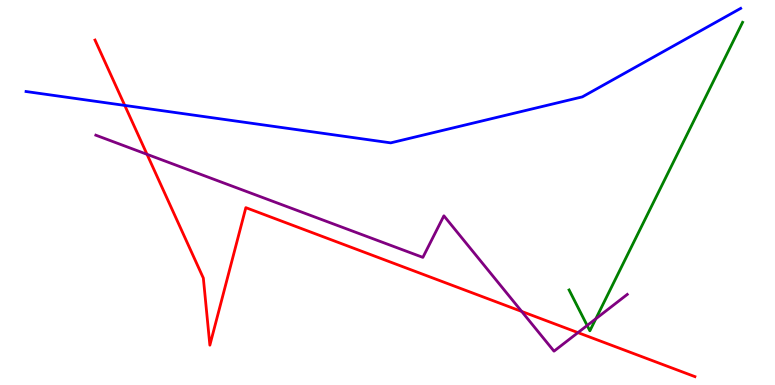[{'lines': ['blue', 'red'], 'intersections': [{'x': 1.61, 'y': 7.26}]}, {'lines': ['green', 'red'], 'intersections': []}, {'lines': ['purple', 'red'], 'intersections': [{'x': 1.9, 'y': 5.99}, {'x': 6.73, 'y': 1.91}, {'x': 7.46, 'y': 1.36}]}, {'lines': ['blue', 'green'], 'intersections': []}, {'lines': ['blue', 'purple'], 'intersections': []}, {'lines': ['green', 'purple'], 'intersections': [{'x': 7.58, 'y': 1.55}, {'x': 7.69, 'y': 1.72}]}]